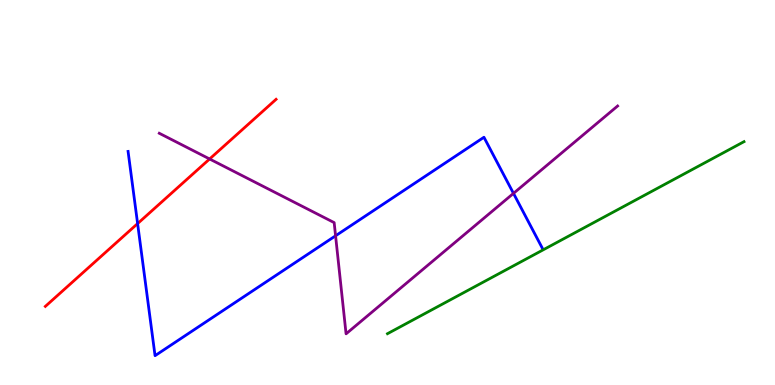[{'lines': ['blue', 'red'], 'intersections': [{'x': 1.78, 'y': 4.19}]}, {'lines': ['green', 'red'], 'intersections': []}, {'lines': ['purple', 'red'], 'intersections': [{'x': 2.7, 'y': 5.87}]}, {'lines': ['blue', 'green'], 'intersections': []}, {'lines': ['blue', 'purple'], 'intersections': [{'x': 4.33, 'y': 3.88}, {'x': 6.63, 'y': 4.98}]}, {'lines': ['green', 'purple'], 'intersections': []}]